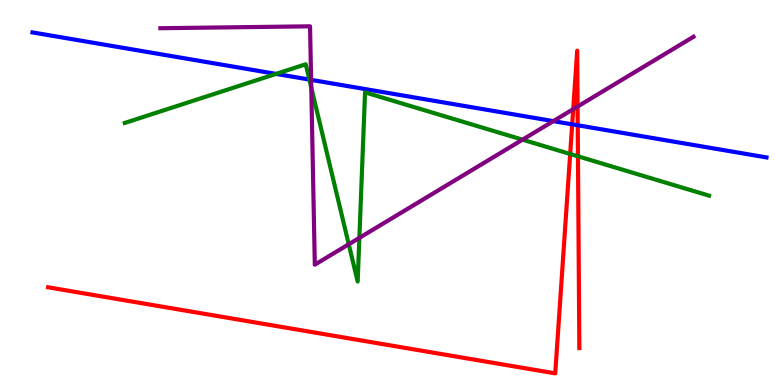[{'lines': ['blue', 'red'], 'intersections': [{'x': 7.38, 'y': 6.77}, {'x': 7.45, 'y': 6.75}]}, {'lines': ['green', 'red'], 'intersections': [{'x': 7.36, 'y': 6.0}, {'x': 7.46, 'y': 5.94}]}, {'lines': ['purple', 'red'], 'intersections': [{'x': 7.4, 'y': 7.16}, {'x': 7.45, 'y': 7.23}]}, {'lines': ['blue', 'green'], 'intersections': [{'x': 3.56, 'y': 8.08}, {'x': 3.99, 'y': 7.93}]}, {'lines': ['blue', 'purple'], 'intersections': [{'x': 4.01, 'y': 7.93}, {'x': 7.14, 'y': 6.85}]}, {'lines': ['green', 'purple'], 'intersections': [{'x': 4.02, 'y': 7.73}, {'x': 4.5, 'y': 3.66}, {'x': 4.64, 'y': 3.82}, {'x': 6.74, 'y': 6.37}]}]